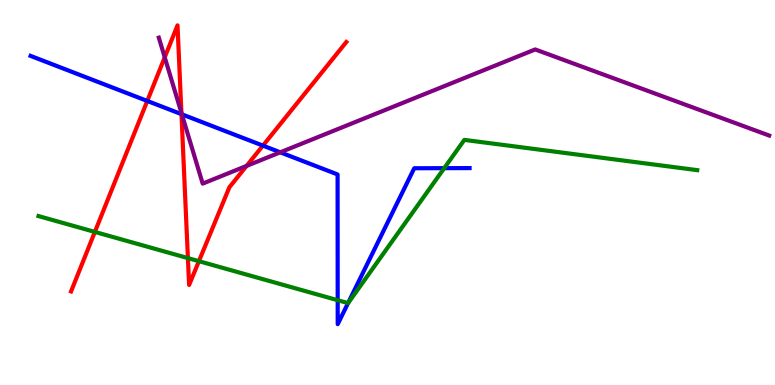[{'lines': ['blue', 'red'], 'intersections': [{'x': 1.9, 'y': 7.38}, {'x': 2.34, 'y': 7.03}, {'x': 3.39, 'y': 6.22}]}, {'lines': ['green', 'red'], 'intersections': [{'x': 1.22, 'y': 3.98}, {'x': 2.42, 'y': 3.3}, {'x': 2.57, 'y': 3.22}]}, {'lines': ['purple', 'red'], 'intersections': [{'x': 2.13, 'y': 8.51}, {'x': 2.34, 'y': 7.07}, {'x': 3.18, 'y': 5.69}]}, {'lines': ['blue', 'green'], 'intersections': [{'x': 4.36, 'y': 2.2}, {'x': 4.49, 'y': 2.13}, {'x': 5.73, 'y': 5.63}]}, {'lines': ['blue', 'purple'], 'intersections': [{'x': 2.35, 'y': 7.03}, {'x': 3.62, 'y': 6.04}]}, {'lines': ['green', 'purple'], 'intersections': []}]